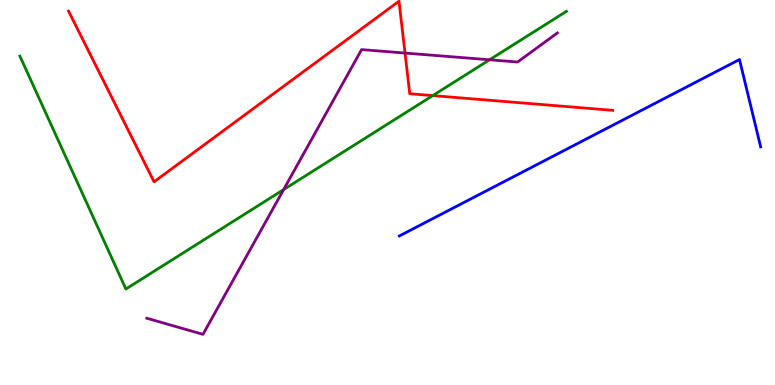[{'lines': ['blue', 'red'], 'intersections': []}, {'lines': ['green', 'red'], 'intersections': [{'x': 5.58, 'y': 7.52}]}, {'lines': ['purple', 'red'], 'intersections': [{'x': 5.23, 'y': 8.62}]}, {'lines': ['blue', 'green'], 'intersections': []}, {'lines': ['blue', 'purple'], 'intersections': []}, {'lines': ['green', 'purple'], 'intersections': [{'x': 3.66, 'y': 5.07}, {'x': 6.32, 'y': 8.45}]}]